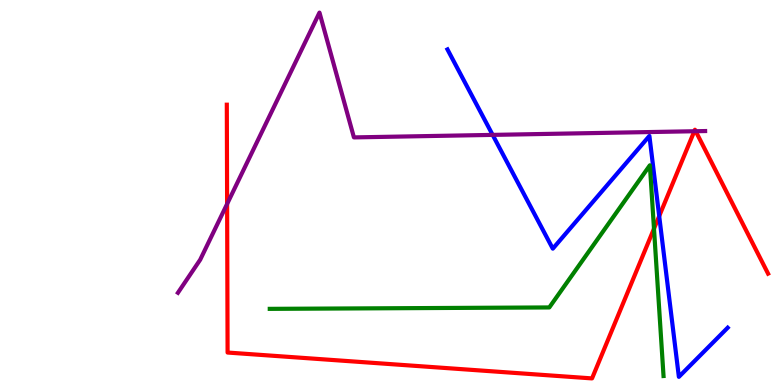[{'lines': ['blue', 'red'], 'intersections': [{'x': 8.51, 'y': 4.39}]}, {'lines': ['green', 'red'], 'intersections': [{'x': 8.44, 'y': 4.06}]}, {'lines': ['purple', 'red'], 'intersections': [{'x': 2.93, 'y': 4.7}, {'x': 8.96, 'y': 6.59}, {'x': 8.98, 'y': 6.59}]}, {'lines': ['blue', 'green'], 'intersections': []}, {'lines': ['blue', 'purple'], 'intersections': [{'x': 6.36, 'y': 6.5}]}, {'lines': ['green', 'purple'], 'intersections': []}]